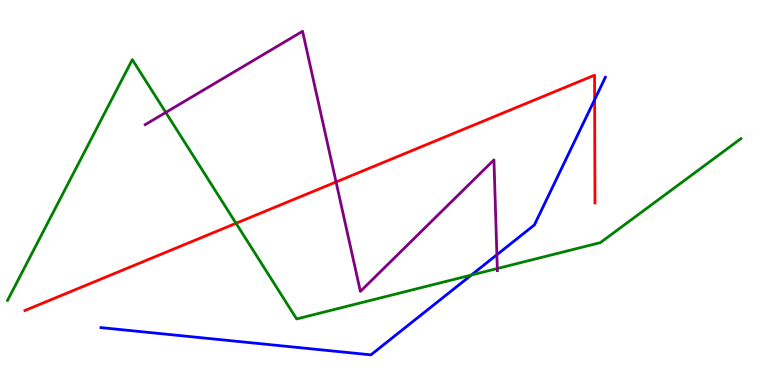[{'lines': ['blue', 'red'], 'intersections': [{'x': 7.67, 'y': 7.41}]}, {'lines': ['green', 'red'], 'intersections': [{'x': 3.05, 'y': 4.2}]}, {'lines': ['purple', 'red'], 'intersections': [{'x': 4.34, 'y': 5.27}]}, {'lines': ['blue', 'green'], 'intersections': [{'x': 6.08, 'y': 2.86}]}, {'lines': ['blue', 'purple'], 'intersections': [{'x': 6.41, 'y': 3.38}]}, {'lines': ['green', 'purple'], 'intersections': [{'x': 2.14, 'y': 7.08}, {'x': 6.42, 'y': 3.03}]}]